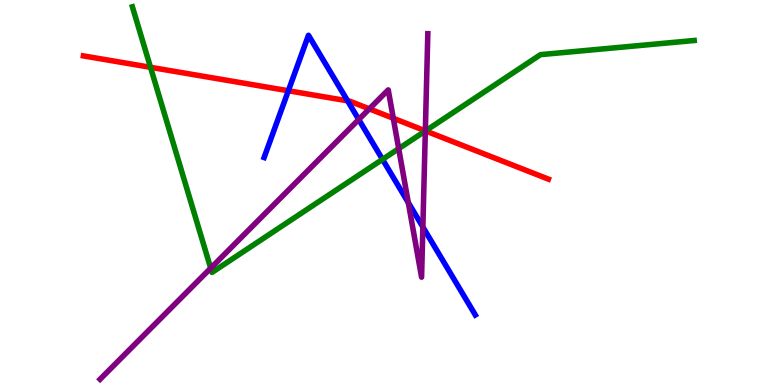[{'lines': ['blue', 'red'], 'intersections': [{'x': 3.72, 'y': 7.64}, {'x': 4.48, 'y': 7.38}]}, {'lines': ['green', 'red'], 'intersections': [{'x': 1.94, 'y': 8.25}, {'x': 5.49, 'y': 6.6}]}, {'lines': ['purple', 'red'], 'intersections': [{'x': 4.77, 'y': 7.17}, {'x': 5.07, 'y': 6.93}, {'x': 5.49, 'y': 6.6}]}, {'lines': ['blue', 'green'], 'intersections': [{'x': 4.94, 'y': 5.86}]}, {'lines': ['blue', 'purple'], 'intersections': [{'x': 4.63, 'y': 6.9}, {'x': 5.27, 'y': 4.74}, {'x': 5.46, 'y': 4.1}]}, {'lines': ['green', 'purple'], 'intersections': [{'x': 2.72, 'y': 3.03}, {'x': 5.14, 'y': 6.14}, {'x': 5.49, 'y': 6.6}]}]